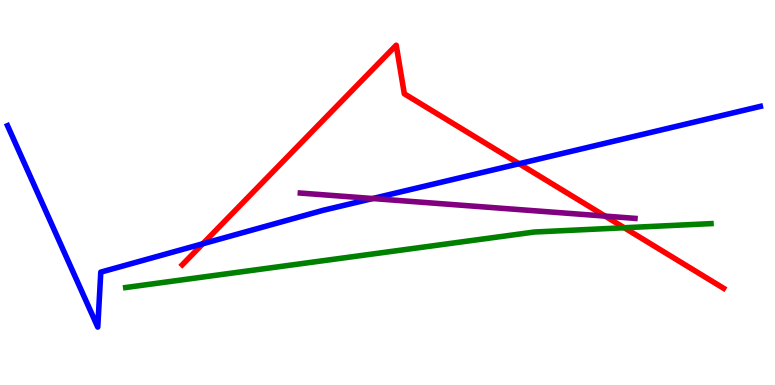[{'lines': ['blue', 'red'], 'intersections': [{'x': 2.62, 'y': 3.67}, {'x': 6.7, 'y': 5.75}]}, {'lines': ['green', 'red'], 'intersections': [{'x': 8.05, 'y': 4.08}]}, {'lines': ['purple', 'red'], 'intersections': [{'x': 7.81, 'y': 4.39}]}, {'lines': ['blue', 'green'], 'intersections': []}, {'lines': ['blue', 'purple'], 'intersections': [{'x': 4.81, 'y': 4.84}]}, {'lines': ['green', 'purple'], 'intersections': []}]